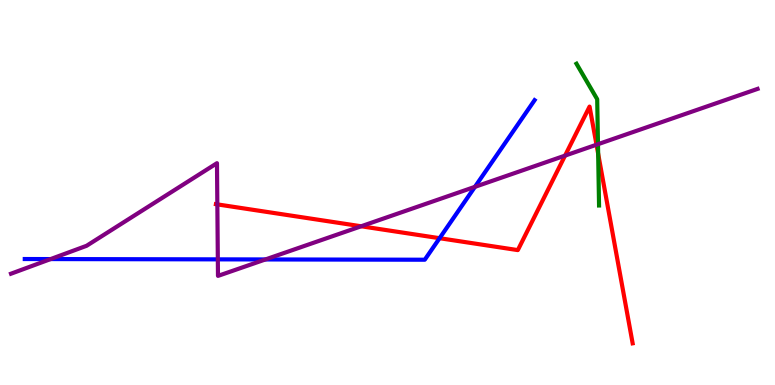[{'lines': ['blue', 'red'], 'intersections': [{'x': 5.67, 'y': 3.81}]}, {'lines': ['green', 'red'], 'intersections': [{'x': 7.72, 'y': 6.01}]}, {'lines': ['purple', 'red'], 'intersections': [{'x': 2.8, 'y': 4.69}, {'x': 4.66, 'y': 4.12}, {'x': 7.29, 'y': 5.96}, {'x': 7.7, 'y': 6.24}]}, {'lines': ['blue', 'green'], 'intersections': []}, {'lines': ['blue', 'purple'], 'intersections': [{'x': 0.653, 'y': 3.27}, {'x': 2.81, 'y': 3.26}, {'x': 3.43, 'y': 3.26}, {'x': 6.13, 'y': 5.15}]}, {'lines': ['green', 'purple'], 'intersections': [{'x': 7.72, 'y': 6.25}]}]